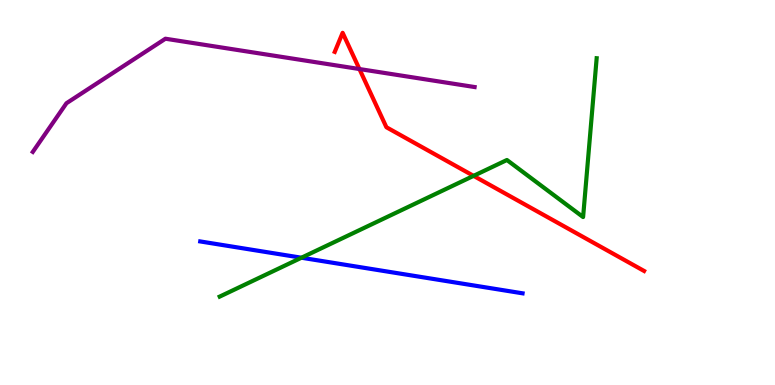[{'lines': ['blue', 'red'], 'intersections': []}, {'lines': ['green', 'red'], 'intersections': [{'x': 6.11, 'y': 5.43}]}, {'lines': ['purple', 'red'], 'intersections': [{'x': 4.64, 'y': 8.21}]}, {'lines': ['blue', 'green'], 'intersections': [{'x': 3.89, 'y': 3.31}]}, {'lines': ['blue', 'purple'], 'intersections': []}, {'lines': ['green', 'purple'], 'intersections': []}]